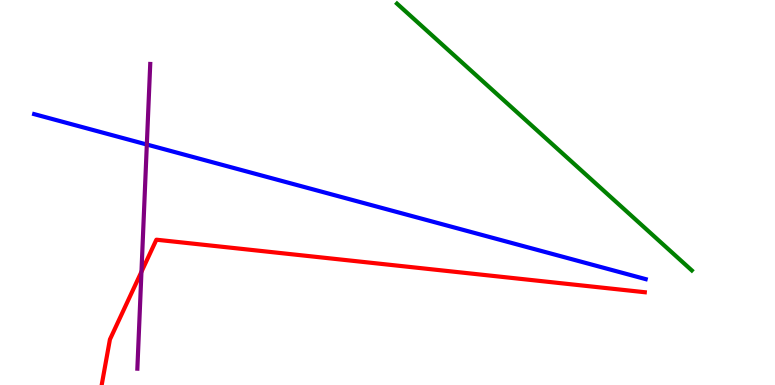[{'lines': ['blue', 'red'], 'intersections': []}, {'lines': ['green', 'red'], 'intersections': []}, {'lines': ['purple', 'red'], 'intersections': [{'x': 1.83, 'y': 2.94}]}, {'lines': ['blue', 'green'], 'intersections': []}, {'lines': ['blue', 'purple'], 'intersections': [{'x': 1.89, 'y': 6.25}]}, {'lines': ['green', 'purple'], 'intersections': []}]